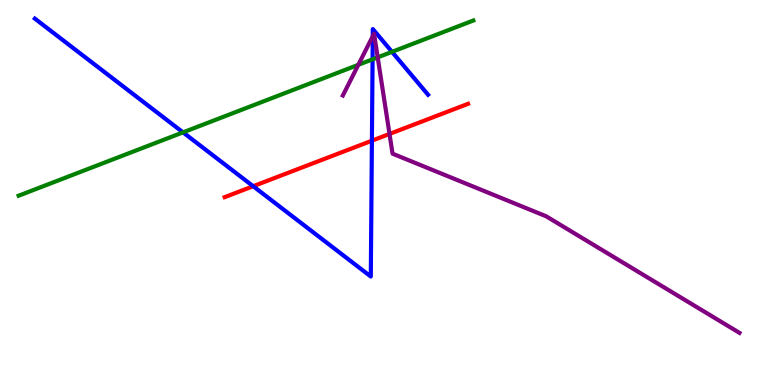[{'lines': ['blue', 'red'], 'intersections': [{'x': 3.27, 'y': 5.16}, {'x': 4.8, 'y': 6.35}]}, {'lines': ['green', 'red'], 'intersections': []}, {'lines': ['purple', 'red'], 'intersections': [{'x': 5.03, 'y': 6.52}]}, {'lines': ['blue', 'green'], 'intersections': [{'x': 2.36, 'y': 6.56}, {'x': 4.81, 'y': 8.46}, {'x': 5.06, 'y': 8.65}]}, {'lines': ['blue', 'purple'], 'intersections': [{'x': 4.81, 'y': 9.06}]}, {'lines': ['green', 'purple'], 'intersections': [{'x': 4.62, 'y': 8.32}, {'x': 4.87, 'y': 8.51}]}]